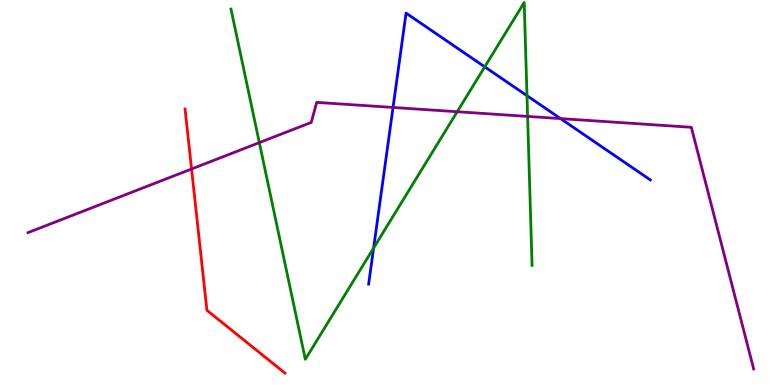[{'lines': ['blue', 'red'], 'intersections': []}, {'lines': ['green', 'red'], 'intersections': []}, {'lines': ['purple', 'red'], 'intersections': [{'x': 2.47, 'y': 5.61}]}, {'lines': ['blue', 'green'], 'intersections': [{'x': 4.82, 'y': 3.56}, {'x': 6.25, 'y': 8.26}, {'x': 6.8, 'y': 7.51}]}, {'lines': ['blue', 'purple'], 'intersections': [{'x': 5.07, 'y': 7.21}, {'x': 7.23, 'y': 6.92}]}, {'lines': ['green', 'purple'], 'intersections': [{'x': 3.35, 'y': 6.3}, {'x': 5.9, 'y': 7.1}, {'x': 6.81, 'y': 6.98}]}]